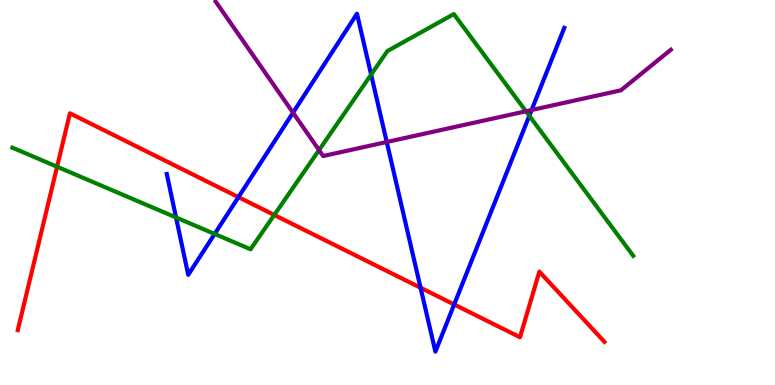[{'lines': ['blue', 'red'], 'intersections': [{'x': 3.08, 'y': 4.88}, {'x': 5.43, 'y': 2.53}, {'x': 5.86, 'y': 2.09}]}, {'lines': ['green', 'red'], 'intersections': [{'x': 0.737, 'y': 5.67}, {'x': 3.54, 'y': 4.42}]}, {'lines': ['purple', 'red'], 'intersections': []}, {'lines': ['blue', 'green'], 'intersections': [{'x': 2.27, 'y': 4.35}, {'x': 2.77, 'y': 3.92}, {'x': 4.79, 'y': 8.06}, {'x': 6.83, 'y': 6.99}]}, {'lines': ['blue', 'purple'], 'intersections': [{'x': 3.78, 'y': 7.07}, {'x': 4.99, 'y': 6.31}, {'x': 6.86, 'y': 7.14}]}, {'lines': ['green', 'purple'], 'intersections': [{'x': 4.12, 'y': 6.1}, {'x': 6.79, 'y': 7.11}]}]